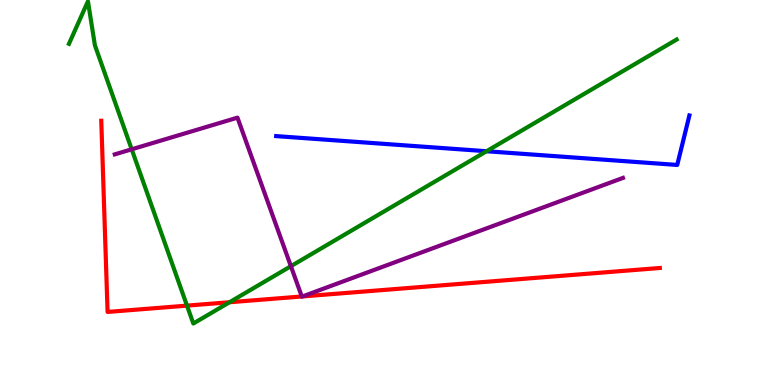[{'lines': ['blue', 'red'], 'intersections': []}, {'lines': ['green', 'red'], 'intersections': [{'x': 2.41, 'y': 2.06}, {'x': 2.96, 'y': 2.15}]}, {'lines': ['purple', 'red'], 'intersections': [{'x': 3.89, 'y': 2.3}, {'x': 3.9, 'y': 2.3}]}, {'lines': ['blue', 'green'], 'intersections': [{'x': 6.28, 'y': 6.07}]}, {'lines': ['blue', 'purple'], 'intersections': []}, {'lines': ['green', 'purple'], 'intersections': [{'x': 1.7, 'y': 6.12}, {'x': 3.75, 'y': 3.09}]}]